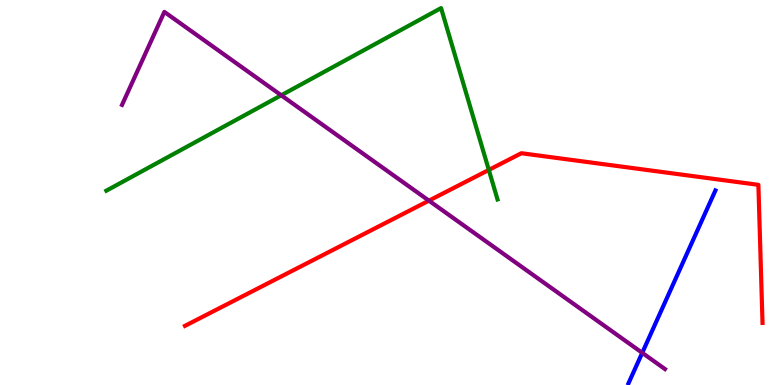[{'lines': ['blue', 'red'], 'intersections': []}, {'lines': ['green', 'red'], 'intersections': [{'x': 6.31, 'y': 5.59}]}, {'lines': ['purple', 'red'], 'intersections': [{'x': 5.53, 'y': 4.79}]}, {'lines': ['blue', 'green'], 'intersections': []}, {'lines': ['blue', 'purple'], 'intersections': [{'x': 8.29, 'y': 0.836}]}, {'lines': ['green', 'purple'], 'intersections': [{'x': 3.63, 'y': 7.53}]}]